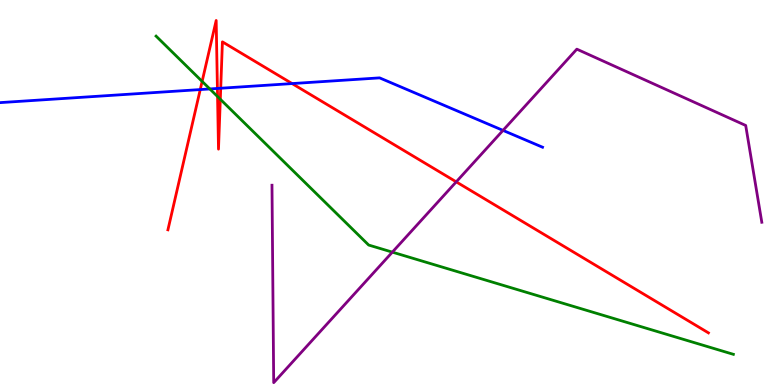[{'lines': ['blue', 'red'], 'intersections': [{'x': 2.58, 'y': 7.67}, {'x': 2.81, 'y': 7.7}, {'x': 2.85, 'y': 7.71}, {'x': 3.77, 'y': 7.83}]}, {'lines': ['green', 'red'], 'intersections': [{'x': 2.61, 'y': 7.89}, {'x': 2.81, 'y': 7.49}, {'x': 2.84, 'y': 7.42}]}, {'lines': ['purple', 'red'], 'intersections': [{'x': 5.89, 'y': 5.28}]}, {'lines': ['blue', 'green'], 'intersections': [{'x': 2.71, 'y': 7.69}]}, {'lines': ['blue', 'purple'], 'intersections': [{'x': 6.49, 'y': 6.61}]}, {'lines': ['green', 'purple'], 'intersections': [{'x': 5.06, 'y': 3.45}]}]